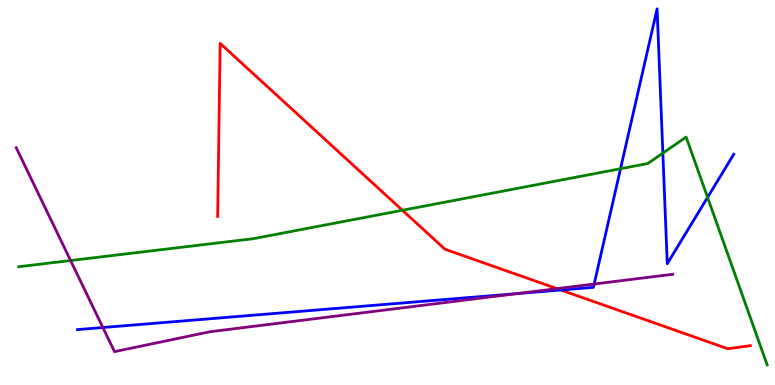[{'lines': ['blue', 'red'], 'intersections': [{'x': 7.24, 'y': 2.47}]}, {'lines': ['green', 'red'], 'intersections': [{'x': 5.19, 'y': 4.54}]}, {'lines': ['purple', 'red'], 'intersections': [{'x': 7.19, 'y': 2.5}]}, {'lines': ['blue', 'green'], 'intersections': [{'x': 8.01, 'y': 5.62}, {'x': 8.55, 'y': 6.02}, {'x': 9.13, 'y': 4.87}]}, {'lines': ['blue', 'purple'], 'intersections': [{'x': 1.33, 'y': 1.49}, {'x': 6.67, 'y': 2.37}, {'x': 7.67, 'y': 2.62}]}, {'lines': ['green', 'purple'], 'intersections': [{'x': 0.911, 'y': 3.23}]}]